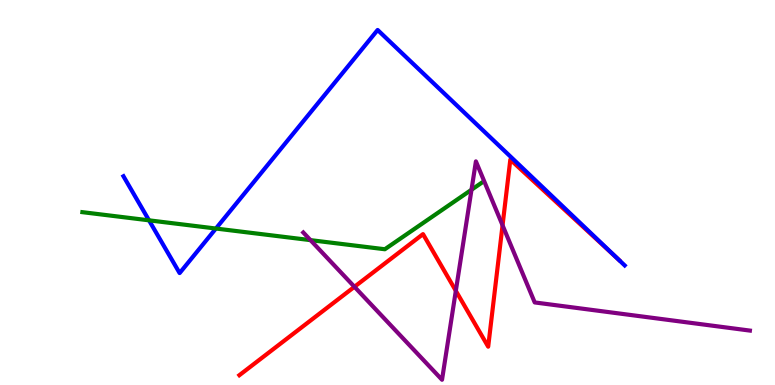[{'lines': ['blue', 'red'], 'intersections': [{'x': 7.98, 'y': 3.26}]}, {'lines': ['green', 'red'], 'intersections': []}, {'lines': ['purple', 'red'], 'intersections': [{'x': 4.57, 'y': 2.55}, {'x': 5.88, 'y': 2.45}, {'x': 6.48, 'y': 4.15}]}, {'lines': ['blue', 'green'], 'intersections': [{'x': 1.92, 'y': 4.28}, {'x': 2.79, 'y': 4.06}]}, {'lines': ['blue', 'purple'], 'intersections': []}, {'lines': ['green', 'purple'], 'intersections': [{'x': 4.01, 'y': 3.76}, {'x': 6.08, 'y': 5.07}]}]